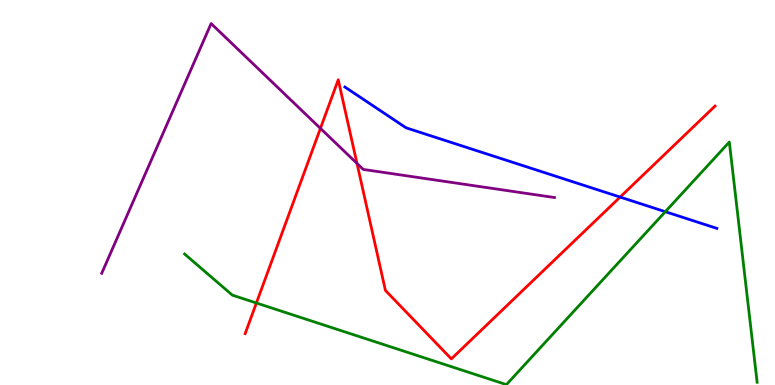[{'lines': ['blue', 'red'], 'intersections': [{'x': 8.0, 'y': 4.88}]}, {'lines': ['green', 'red'], 'intersections': [{'x': 3.31, 'y': 2.13}]}, {'lines': ['purple', 'red'], 'intersections': [{'x': 4.13, 'y': 6.67}, {'x': 4.61, 'y': 5.76}]}, {'lines': ['blue', 'green'], 'intersections': [{'x': 8.58, 'y': 4.5}]}, {'lines': ['blue', 'purple'], 'intersections': []}, {'lines': ['green', 'purple'], 'intersections': []}]